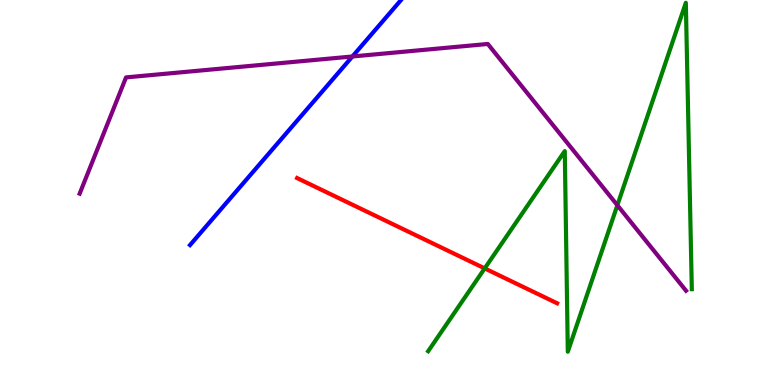[{'lines': ['blue', 'red'], 'intersections': []}, {'lines': ['green', 'red'], 'intersections': [{'x': 6.25, 'y': 3.03}]}, {'lines': ['purple', 'red'], 'intersections': []}, {'lines': ['blue', 'green'], 'intersections': []}, {'lines': ['blue', 'purple'], 'intersections': [{'x': 4.55, 'y': 8.53}]}, {'lines': ['green', 'purple'], 'intersections': [{'x': 7.97, 'y': 4.67}]}]